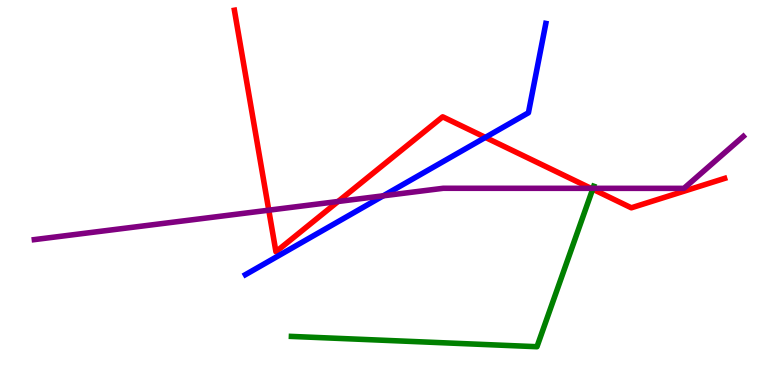[{'lines': ['blue', 'red'], 'intersections': [{'x': 6.26, 'y': 6.43}]}, {'lines': ['green', 'red'], 'intersections': [{'x': 7.65, 'y': 5.09}]}, {'lines': ['purple', 'red'], 'intersections': [{'x': 3.47, 'y': 4.54}, {'x': 4.36, 'y': 4.77}, {'x': 7.63, 'y': 5.11}]}, {'lines': ['blue', 'green'], 'intersections': []}, {'lines': ['blue', 'purple'], 'intersections': [{'x': 4.95, 'y': 4.91}]}, {'lines': ['green', 'purple'], 'intersections': [{'x': 7.65, 'y': 5.11}]}]